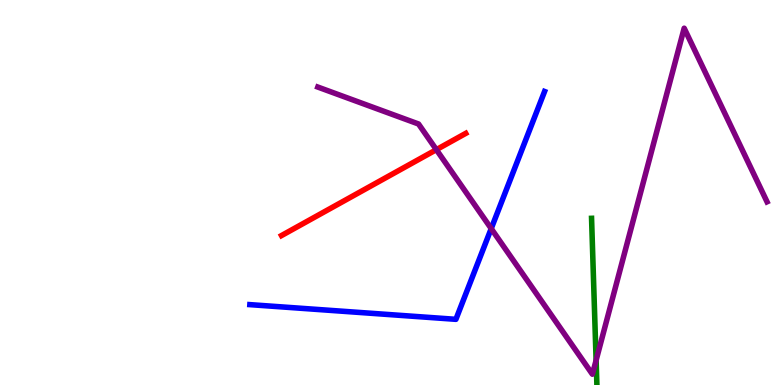[{'lines': ['blue', 'red'], 'intersections': []}, {'lines': ['green', 'red'], 'intersections': []}, {'lines': ['purple', 'red'], 'intersections': [{'x': 5.63, 'y': 6.11}]}, {'lines': ['blue', 'green'], 'intersections': []}, {'lines': ['blue', 'purple'], 'intersections': [{'x': 6.34, 'y': 4.06}]}, {'lines': ['green', 'purple'], 'intersections': [{'x': 7.69, 'y': 0.642}]}]